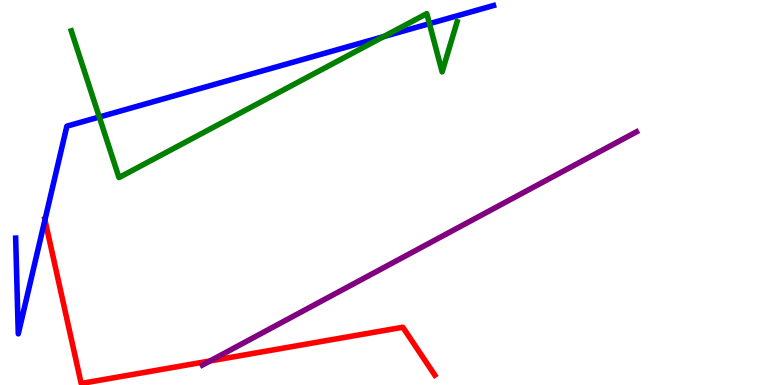[{'lines': ['blue', 'red'], 'intersections': [{'x': 0.58, 'y': 4.29}]}, {'lines': ['green', 'red'], 'intersections': []}, {'lines': ['purple', 'red'], 'intersections': [{'x': 2.71, 'y': 0.625}]}, {'lines': ['blue', 'green'], 'intersections': [{'x': 1.28, 'y': 6.96}, {'x': 4.95, 'y': 9.05}, {'x': 5.54, 'y': 9.39}]}, {'lines': ['blue', 'purple'], 'intersections': []}, {'lines': ['green', 'purple'], 'intersections': []}]